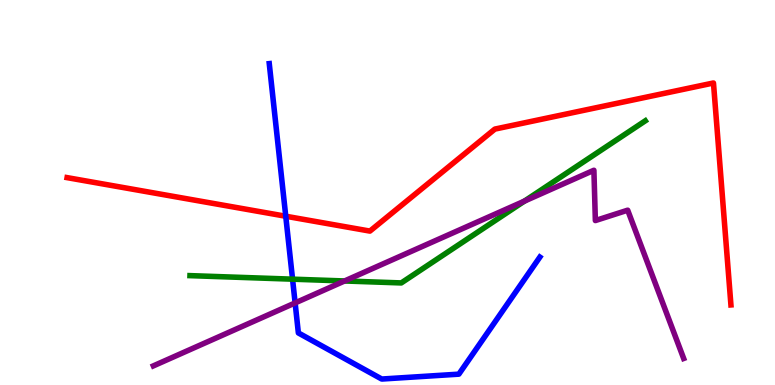[{'lines': ['blue', 'red'], 'intersections': [{'x': 3.69, 'y': 4.38}]}, {'lines': ['green', 'red'], 'intersections': []}, {'lines': ['purple', 'red'], 'intersections': []}, {'lines': ['blue', 'green'], 'intersections': [{'x': 3.77, 'y': 2.75}]}, {'lines': ['blue', 'purple'], 'intersections': [{'x': 3.81, 'y': 2.13}]}, {'lines': ['green', 'purple'], 'intersections': [{'x': 4.45, 'y': 2.7}, {'x': 6.77, 'y': 4.78}]}]